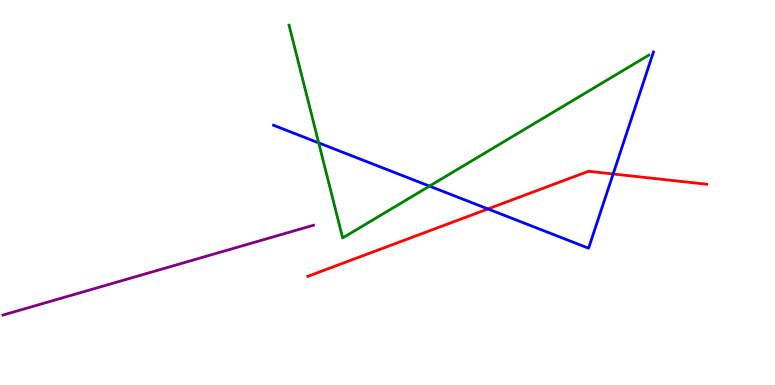[{'lines': ['blue', 'red'], 'intersections': [{'x': 6.3, 'y': 4.57}, {'x': 7.91, 'y': 5.48}]}, {'lines': ['green', 'red'], 'intersections': []}, {'lines': ['purple', 'red'], 'intersections': []}, {'lines': ['blue', 'green'], 'intersections': [{'x': 4.11, 'y': 6.29}, {'x': 5.54, 'y': 5.17}]}, {'lines': ['blue', 'purple'], 'intersections': []}, {'lines': ['green', 'purple'], 'intersections': []}]